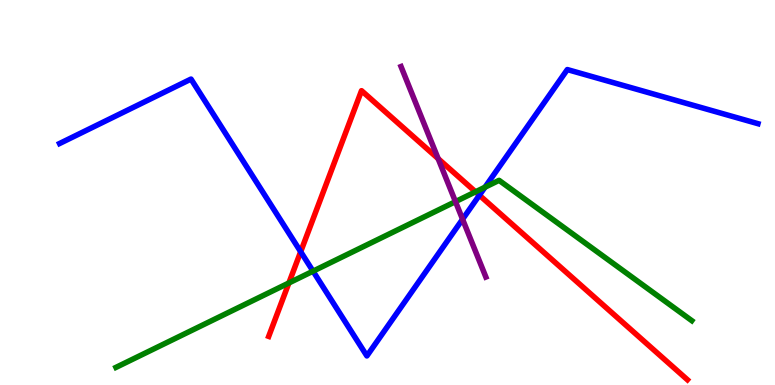[{'lines': ['blue', 'red'], 'intersections': [{'x': 3.88, 'y': 3.46}, {'x': 6.19, 'y': 4.93}]}, {'lines': ['green', 'red'], 'intersections': [{'x': 3.73, 'y': 2.65}, {'x': 6.14, 'y': 5.02}]}, {'lines': ['purple', 'red'], 'intersections': [{'x': 5.65, 'y': 5.88}]}, {'lines': ['blue', 'green'], 'intersections': [{'x': 4.04, 'y': 2.96}, {'x': 6.26, 'y': 5.14}]}, {'lines': ['blue', 'purple'], 'intersections': [{'x': 5.97, 'y': 4.31}]}, {'lines': ['green', 'purple'], 'intersections': [{'x': 5.88, 'y': 4.76}]}]